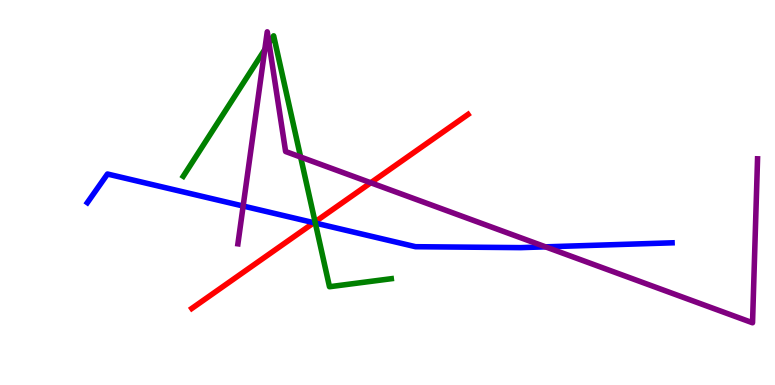[{'lines': ['blue', 'red'], 'intersections': [{'x': 4.05, 'y': 4.22}]}, {'lines': ['green', 'red'], 'intersections': [{'x': 4.07, 'y': 4.24}]}, {'lines': ['purple', 'red'], 'intersections': [{'x': 4.78, 'y': 5.25}]}, {'lines': ['blue', 'green'], 'intersections': [{'x': 4.07, 'y': 4.21}]}, {'lines': ['blue', 'purple'], 'intersections': [{'x': 3.14, 'y': 4.65}, {'x': 7.04, 'y': 3.59}]}, {'lines': ['green', 'purple'], 'intersections': [{'x': 3.42, 'y': 8.71}, {'x': 3.47, 'y': 8.88}, {'x': 3.88, 'y': 5.92}]}]